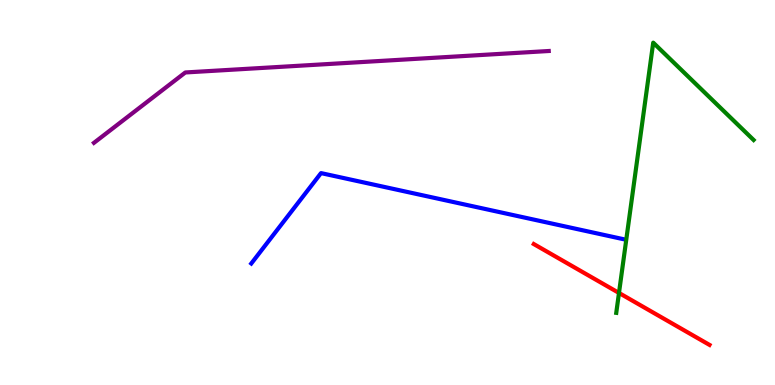[{'lines': ['blue', 'red'], 'intersections': []}, {'lines': ['green', 'red'], 'intersections': [{'x': 7.99, 'y': 2.39}]}, {'lines': ['purple', 'red'], 'intersections': []}, {'lines': ['blue', 'green'], 'intersections': []}, {'lines': ['blue', 'purple'], 'intersections': []}, {'lines': ['green', 'purple'], 'intersections': []}]